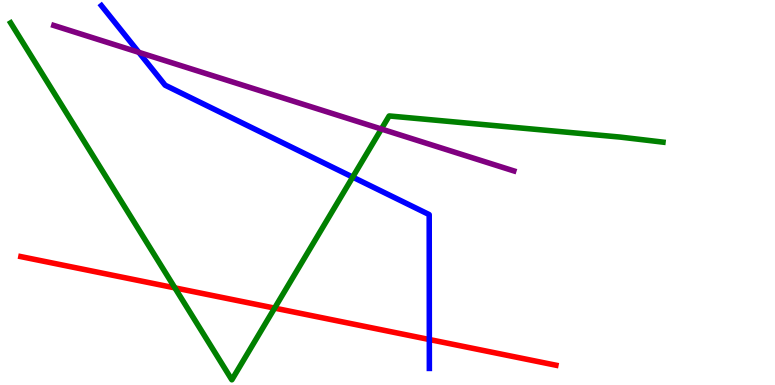[{'lines': ['blue', 'red'], 'intersections': [{'x': 5.54, 'y': 1.18}]}, {'lines': ['green', 'red'], 'intersections': [{'x': 2.26, 'y': 2.52}, {'x': 3.54, 'y': 2.0}]}, {'lines': ['purple', 'red'], 'intersections': []}, {'lines': ['blue', 'green'], 'intersections': [{'x': 4.55, 'y': 5.4}]}, {'lines': ['blue', 'purple'], 'intersections': [{'x': 1.79, 'y': 8.64}]}, {'lines': ['green', 'purple'], 'intersections': [{'x': 4.92, 'y': 6.65}]}]